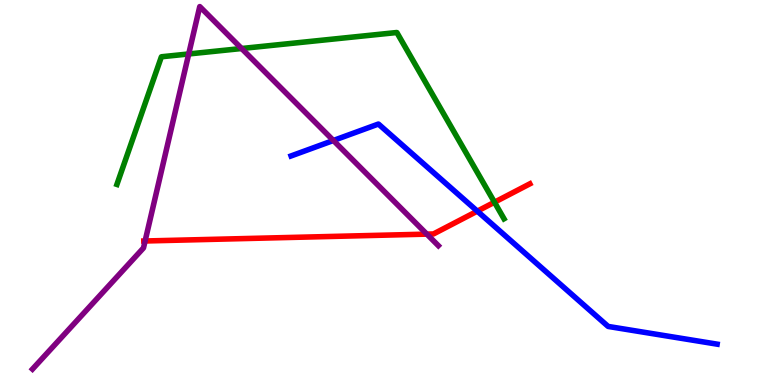[{'lines': ['blue', 'red'], 'intersections': [{'x': 6.16, 'y': 4.52}]}, {'lines': ['green', 'red'], 'intersections': [{'x': 6.38, 'y': 4.75}]}, {'lines': ['purple', 'red'], 'intersections': [{'x': 1.87, 'y': 3.74}, {'x': 5.51, 'y': 3.92}]}, {'lines': ['blue', 'green'], 'intersections': []}, {'lines': ['blue', 'purple'], 'intersections': [{'x': 4.3, 'y': 6.35}]}, {'lines': ['green', 'purple'], 'intersections': [{'x': 2.44, 'y': 8.6}, {'x': 3.12, 'y': 8.74}]}]